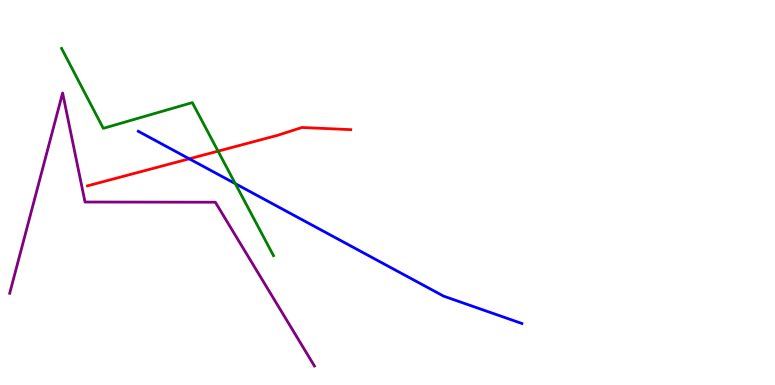[{'lines': ['blue', 'red'], 'intersections': [{'x': 2.44, 'y': 5.88}]}, {'lines': ['green', 'red'], 'intersections': [{'x': 2.81, 'y': 6.07}]}, {'lines': ['purple', 'red'], 'intersections': []}, {'lines': ['blue', 'green'], 'intersections': [{'x': 3.04, 'y': 5.23}]}, {'lines': ['blue', 'purple'], 'intersections': []}, {'lines': ['green', 'purple'], 'intersections': []}]